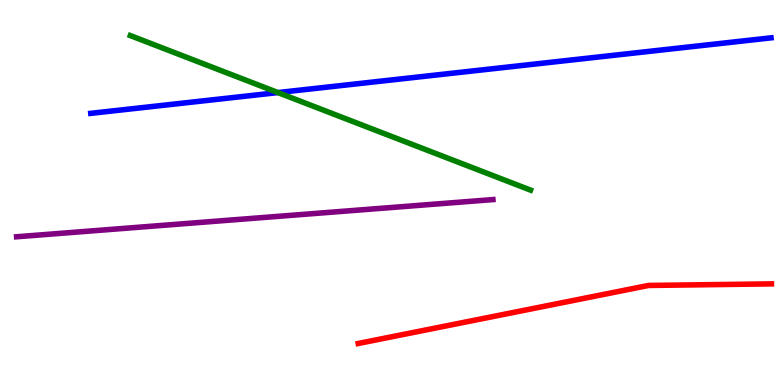[{'lines': ['blue', 'red'], 'intersections': []}, {'lines': ['green', 'red'], 'intersections': []}, {'lines': ['purple', 'red'], 'intersections': []}, {'lines': ['blue', 'green'], 'intersections': [{'x': 3.59, 'y': 7.6}]}, {'lines': ['blue', 'purple'], 'intersections': []}, {'lines': ['green', 'purple'], 'intersections': []}]